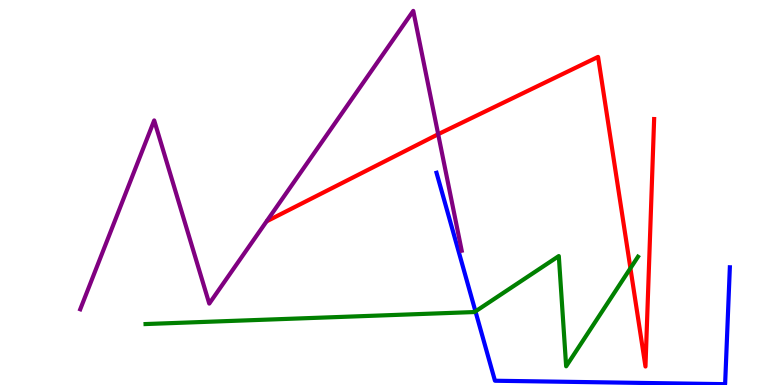[{'lines': ['blue', 'red'], 'intersections': []}, {'lines': ['green', 'red'], 'intersections': [{'x': 8.13, 'y': 3.03}]}, {'lines': ['purple', 'red'], 'intersections': [{'x': 5.65, 'y': 6.51}]}, {'lines': ['blue', 'green'], 'intersections': [{'x': 6.14, 'y': 1.91}]}, {'lines': ['blue', 'purple'], 'intersections': []}, {'lines': ['green', 'purple'], 'intersections': []}]